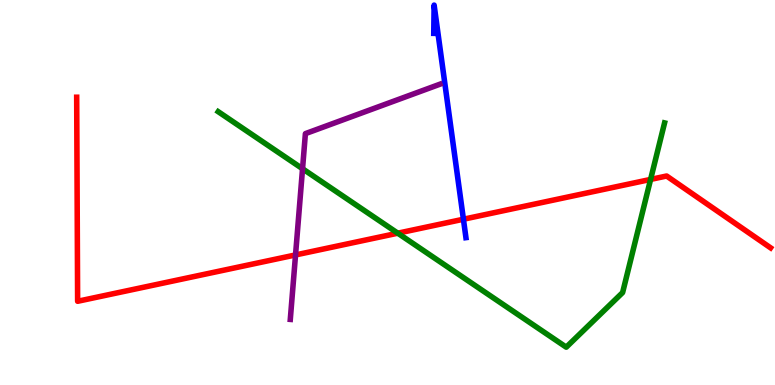[{'lines': ['blue', 'red'], 'intersections': [{'x': 5.98, 'y': 4.31}]}, {'lines': ['green', 'red'], 'intersections': [{'x': 5.13, 'y': 3.94}, {'x': 8.39, 'y': 5.34}]}, {'lines': ['purple', 'red'], 'intersections': [{'x': 3.81, 'y': 3.38}]}, {'lines': ['blue', 'green'], 'intersections': []}, {'lines': ['blue', 'purple'], 'intersections': []}, {'lines': ['green', 'purple'], 'intersections': [{'x': 3.9, 'y': 5.62}]}]